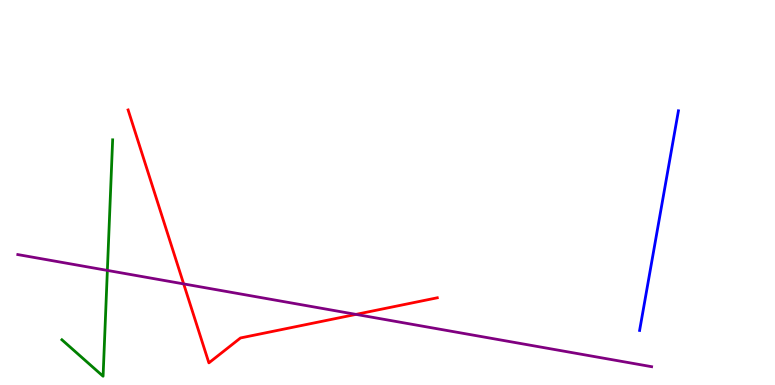[{'lines': ['blue', 'red'], 'intersections': []}, {'lines': ['green', 'red'], 'intersections': []}, {'lines': ['purple', 'red'], 'intersections': [{'x': 2.37, 'y': 2.63}, {'x': 4.59, 'y': 1.83}]}, {'lines': ['blue', 'green'], 'intersections': []}, {'lines': ['blue', 'purple'], 'intersections': []}, {'lines': ['green', 'purple'], 'intersections': [{'x': 1.39, 'y': 2.98}]}]